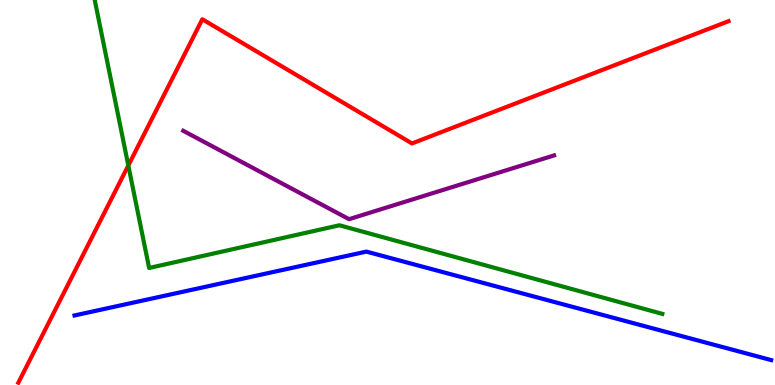[{'lines': ['blue', 'red'], 'intersections': []}, {'lines': ['green', 'red'], 'intersections': [{'x': 1.66, 'y': 5.7}]}, {'lines': ['purple', 'red'], 'intersections': []}, {'lines': ['blue', 'green'], 'intersections': []}, {'lines': ['blue', 'purple'], 'intersections': []}, {'lines': ['green', 'purple'], 'intersections': []}]